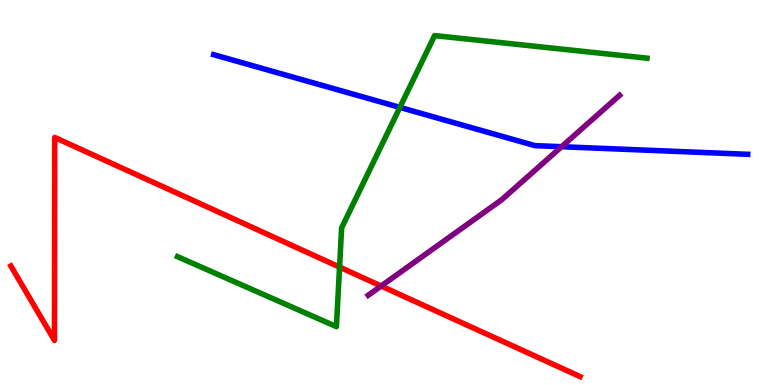[{'lines': ['blue', 'red'], 'intersections': []}, {'lines': ['green', 'red'], 'intersections': [{'x': 4.38, 'y': 3.06}]}, {'lines': ['purple', 'red'], 'intersections': [{'x': 4.92, 'y': 2.57}]}, {'lines': ['blue', 'green'], 'intersections': [{'x': 5.16, 'y': 7.21}]}, {'lines': ['blue', 'purple'], 'intersections': [{'x': 7.25, 'y': 6.19}]}, {'lines': ['green', 'purple'], 'intersections': []}]